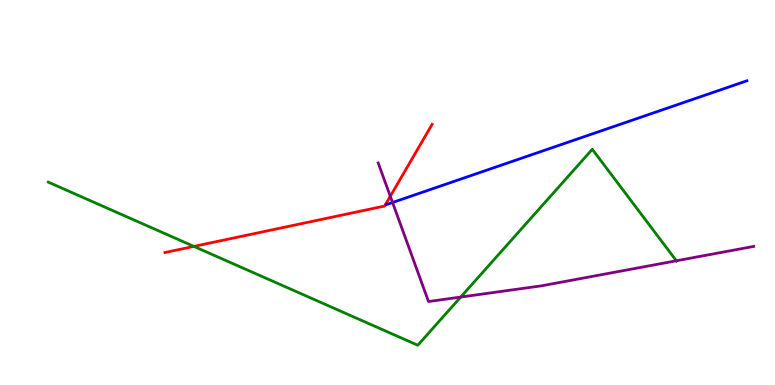[{'lines': ['blue', 'red'], 'intersections': []}, {'lines': ['green', 'red'], 'intersections': [{'x': 2.5, 'y': 3.6}]}, {'lines': ['purple', 'red'], 'intersections': [{'x': 5.04, 'y': 4.9}]}, {'lines': ['blue', 'green'], 'intersections': []}, {'lines': ['blue', 'purple'], 'intersections': [{'x': 5.07, 'y': 4.74}]}, {'lines': ['green', 'purple'], 'intersections': [{'x': 5.94, 'y': 2.28}, {'x': 8.73, 'y': 3.23}]}]